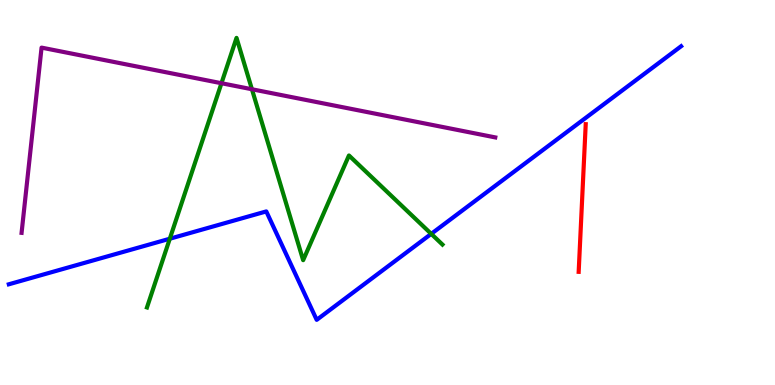[{'lines': ['blue', 'red'], 'intersections': []}, {'lines': ['green', 'red'], 'intersections': []}, {'lines': ['purple', 'red'], 'intersections': []}, {'lines': ['blue', 'green'], 'intersections': [{'x': 2.19, 'y': 3.8}, {'x': 5.56, 'y': 3.93}]}, {'lines': ['blue', 'purple'], 'intersections': []}, {'lines': ['green', 'purple'], 'intersections': [{'x': 2.86, 'y': 7.84}, {'x': 3.25, 'y': 7.68}]}]